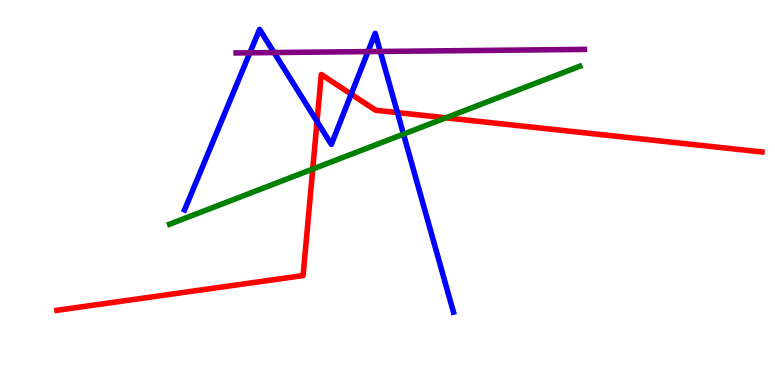[{'lines': ['blue', 'red'], 'intersections': [{'x': 4.09, 'y': 6.85}, {'x': 4.53, 'y': 7.55}, {'x': 5.13, 'y': 7.08}]}, {'lines': ['green', 'red'], 'intersections': [{'x': 4.04, 'y': 5.61}, {'x': 5.75, 'y': 6.94}]}, {'lines': ['purple', 'red'], 'intersections': []}, {'lines': ['blue', 'green'], 'intersections': [{'x': 5.21, 'y': 6.52}]}, {'lines': ['blue', 'purple'], 'intersections': [{'x': 3.22, 'y': 8.63}, {'x': 3.54, 'y': 8.64}, {'x': 4.75, 'y': 8.66}, {'x': 4.91, 'y': 8.66}]}, {'lines': ['green', 'purple'], 'intersections': []}]